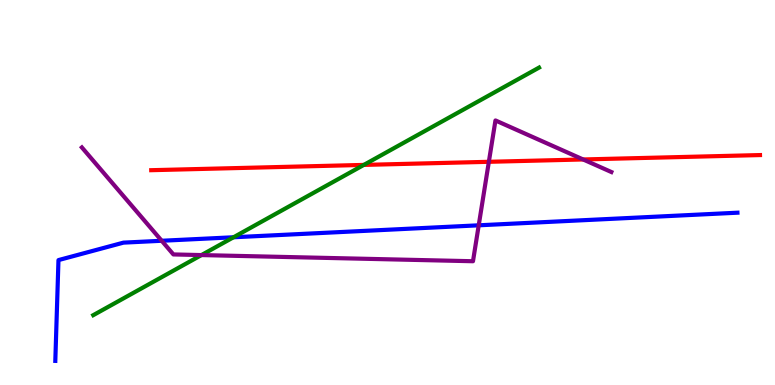[{'lines': ['blue', 'red'], 'intersections': []}, {'lines': ['green', 'red'], 'intersections': [{'x': 4.69, 'y': 5.72}]}, {'lines': ['purple', 'red'], 'intersections': [{'x': 6.31, 'y': 5.8}, {'x': 7.52, 'y': 5.86}]}, {'lines': ['blue', 'green'], 'intersections': [{'x': 3.01, 'y': 3.84}]}, {'lines': ['blue', 'purple'], 'intersections': [{'x': 2.09, 'y': 3.75}, {'x': 6.18, 'y': 4.15}]}, {'lines': ['green', 'purple'], 'intersections': [{'x': 2.6, 'y': 3.37}]}]